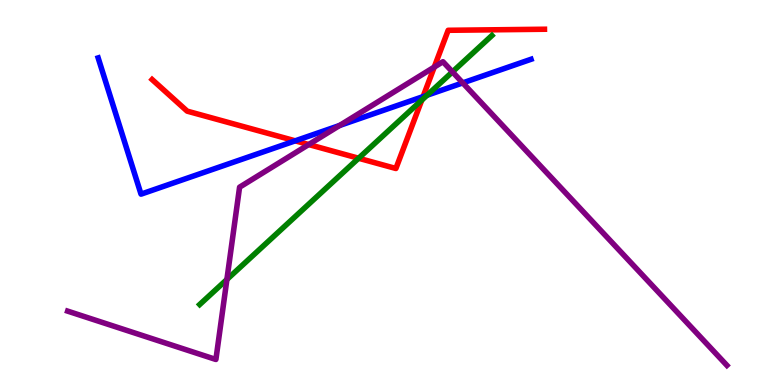[{'lines': ['blue', 'red'], 'intersections': [{'x': 3.81, 'y': 6.34}, {'x': 5.46, 'y': 7.49}]}, {'lines': ['green', 'red'], 'intersections': [{'x': 4.63, 'y': 5.89}, {'x': 5.44, 'y': 7.4}]}, {'lines': ['purple', 'red'], 'intersections': [{'x': 3.98, 'y': 6.25}, {'x': 5.6, 'y': 8.26}]}, {'lines': ['blue', 'green'], 'intersections': [{'x': 5.51, 'y': 7.53}]}, {'lines': ['blue', 'purple'], 'intersections': [{'x': 4.38, 'y': 6.74}, {'x': 5.97, 'y': 7.85}]}, {'lines': ['green', 'purple'], 'intersections': [{'x': 2.93, 'y': 2.74}, {'x': 5.84, 'y': 8.13}]}]